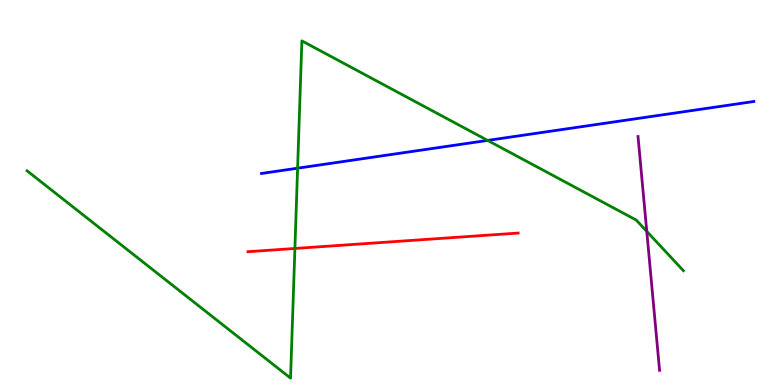[{'lines': ['blue', 'red'], 'intersections': []}, {'lines': ['green', 'red'], 'intersections': [{'x': 3.81, 'y': 3.55}]}, {'lines': ['purple', 'red'], 'intersections': []}, {'lines': ['blue', 'green'], 'intersections': [{'x': 3.84, 'y': 5.63}, {'x': 6.29, 'y': 6.35}]}, {'lines': ['blue', 'purple'], 'intersections': []}, {'lines': ['green', 'purple'], 'intersections': [{'x': 8.35, 'y': 3.99}]}]